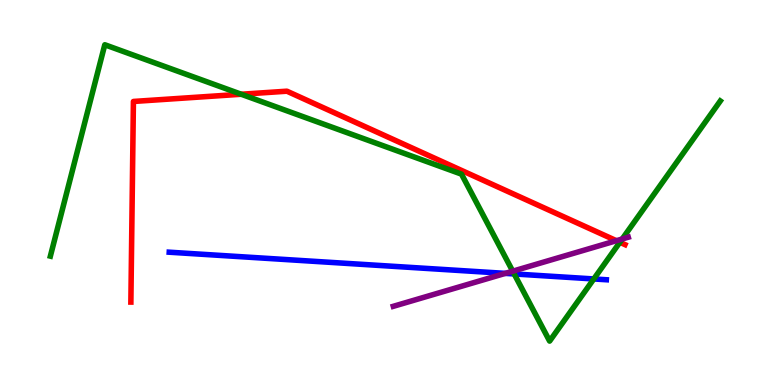[{'lines': ['blue', 'red'], 'intersections': []}, {'lines': ['green', 'red'], 'intersections': [{'x': 3.11, 'y': 7.55}, {'x': 8.0, 'y': 3.71}]}, {'lines': ['purple', 'red'], 'intersections': [{'x': 7.95, 'y': 3.75}]}, {'lines': ['blue', 'green'], 'intersections': [{'x': 6.63, 'y': 2.88}, {'x': 7.66, 'y': 2.75}]}, {'lines': ['blue', 'purple'], 'intersections': [{'x': 6.52, 'y': 2.9}]}, {'lines': ['green', 'purple'], 'intersections': [{'x': 6.62, 'y': 2.96}, {'x': 8.03, 'y': 3.79}]}]